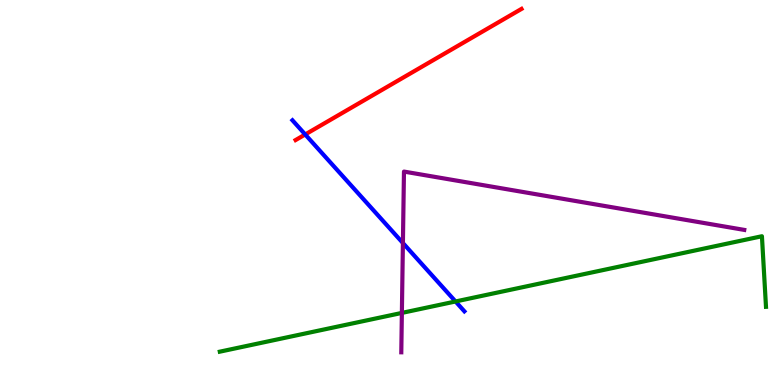[{'lines': ['blue', 'red'], 'intersections': [{'x': 3.94, 'y': 6.51}]}, {'lines': ['green', 'red'], 'intersections': []}, {'lines': ['purple', 'red'], 'intersections': []}, {'lines': ['blue', 'green'], 'intersections': [{'x': 5.88, 'y': 2.17}]}, {'lines': ['blue', 'purple'], 'intersections': [{'x': 5.2, 'y': 3.69}]}, {'lines': ['green', 'purple'], 'intersections': [{'x': 5.19, 'y': 1.87}]}]